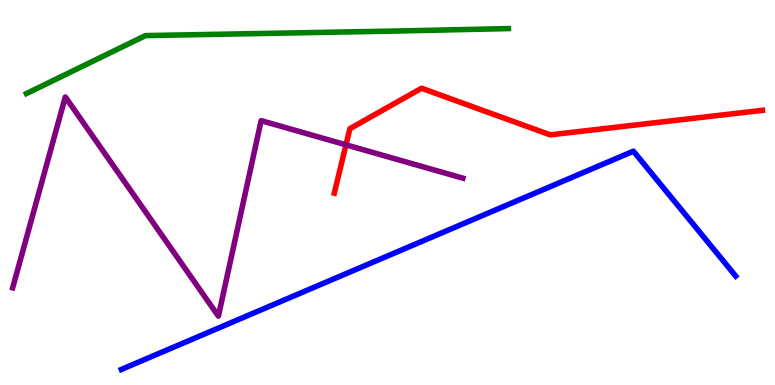[{'lines': ['blue', 'red'], 'intersections': []}, {'lines': ['green', 'red'], 'intersections': []}, {'lines': ['purple', 'red'], 'intersections': [{'x': 4.46, 'y': 6.24}]}, {'lines': ['blue', 'green'], 'intersections': []}, {'lines': ['blue', 'purple'], 'intersections': []}, {'lines': ['green', 'purple'], 'intersections': []}]